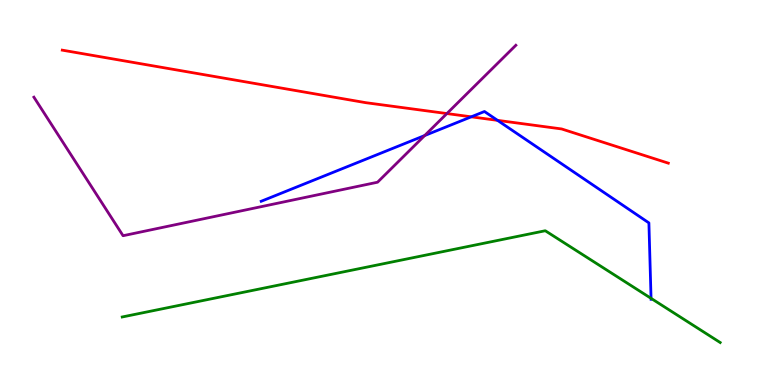[{'lines': ['blue', 'red'], 'intersections': [{'x': 6.08, 'y': 6.97}, {'x': 6.42, 'y': 6.87}]}, {'lines': ['green', 'red'], 'intersections': []}, {'lines': ['purple', 'red'], 'intersections': [{'x': 5.77, 'y': 7.05}]}, {'lines': ['blue', 'green'], 'intersections': [{'x': 8.4, 'y': 2.25}]}, {'lines': ['blue', 'purple'], 'intersections': [{'x': 5.48, 'y': 6.48}]}, {'lines': ['green', 'purple'], 'intersections': []}]